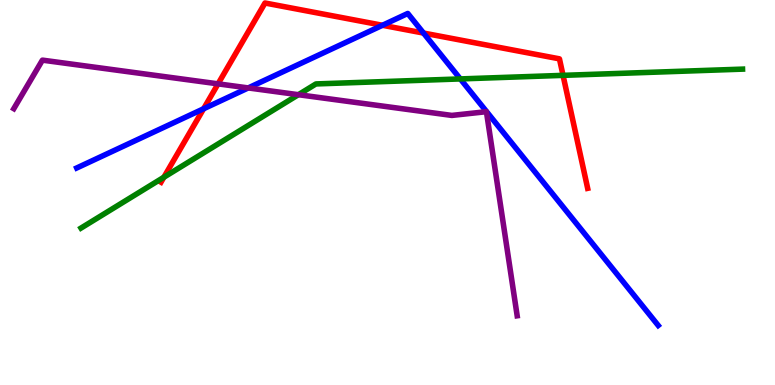[{'lines': ['blue', 'red'], 'intersections': [{'x': 2.63, 'y': 7.18}, {'x': 4.94, 'y': 9.34}, {'x': 5.46, 'y': 9.14}]}, {'lines': ['green', 'red'], 'intersections': [{'x': 2.11, 'y': 5.4}, {'x': 7.27, 'y': 8.04}]}, {'lines': ['purple', 'red'], 'intersections': [{'x': 2.81, 'y': 7.82}]}, {'lines': ['blue', 'green'], 'intersections': [{'x': 5.94, 'y': 7.95}]}, {'lines': ['blue', 'purple'], 'intersections': [{'x': 3.2, 'y': 7.72}]}, {'lines': ['green', 'purple'], 'intersections': [{'x': 3.85, 'y': 7.54}]}]